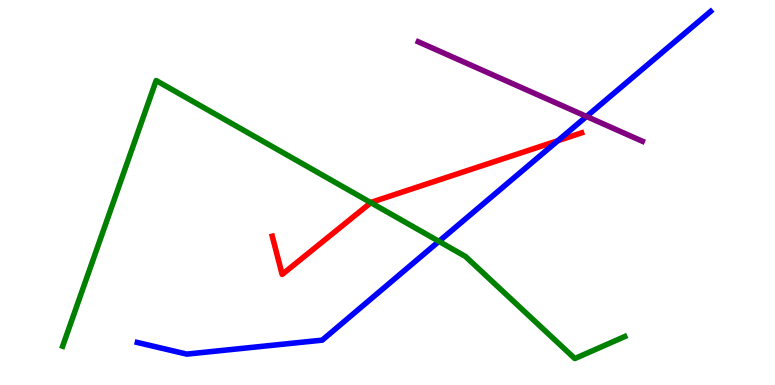[{'lines': ['blue', 'red'], 'intersections': [{'x': 7.2, 'y': 6.35}]}, {'lines': ['green', 'red'], 'intersections': [{'x': 4.79, 'y': 4.74}]}, {'lines': ['purple', 'red'], 'intersections': []}, {'lines': ['blue', 'green'], 'intersections': [{'x': 5.66, 'y': 3.73}]}, {'lines': ['blue', 'purple'], 'intersections': [{'x': 7.57, 'y': 6.98}]}, {'lines': ['green', 'purple'], 'intersections': []}]